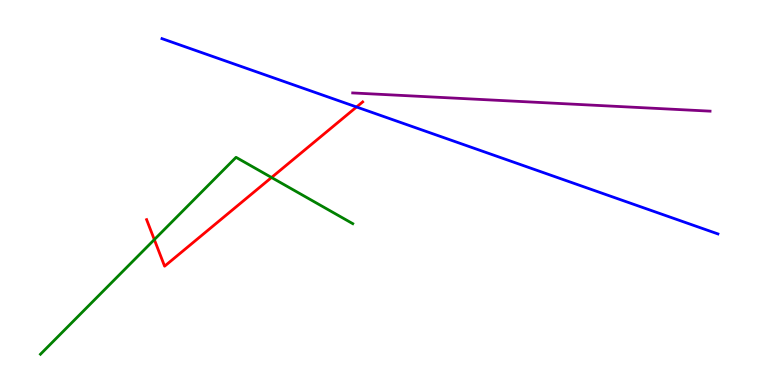[{'lines': ['blue', 'red'], 'intersections': [{'x': 4.6, 'y': 7.22}]}, {'lines': ['green', 'red'], 'intersections': [{'x': 1.99, 'y': 3.78}, {'x': 3.5, 'y': 5.39}]}, {'lines': ['purple', 'red'], 'intersections': []}, {'lines': ['blue', 'green'], 'intersections': []}, {'lines': ['blue', 'purple'], 'intersections': []}, {'lines': ['green', 'purple'], 'intersections': []}]